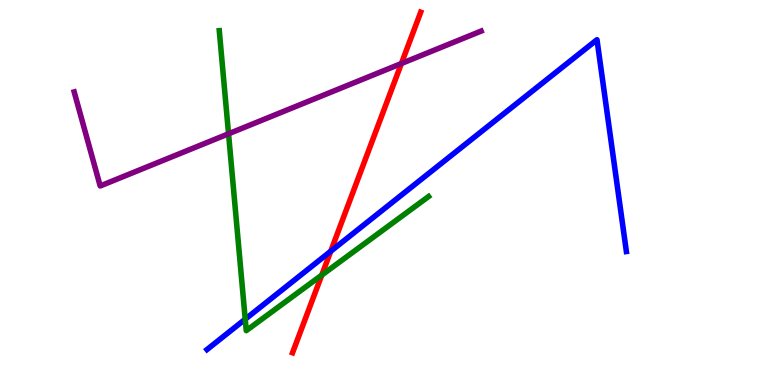[{'lines': ['blue', 'red'], 'intersections': [{'x': 4.27, 'y': 3.47}]}, {'lines': ['green', 'red'], 'intersections': [{'x': 4.15, 'y': 2.85}]}, {'lines': ['purple', 'red'], 'intersections': [{'x': 5.18, 'y': 8.35}]}, {'lines': ['blue', 'green'], 'intersections': [{'x': 3.16, 'y': 1.71}]}, {'lines': ['blue', 'purple'], 'intersections': []}, {'lines': ['green', 'purple'], 'intersections': [{'x': 2.95, 'y': 6.53}]}]